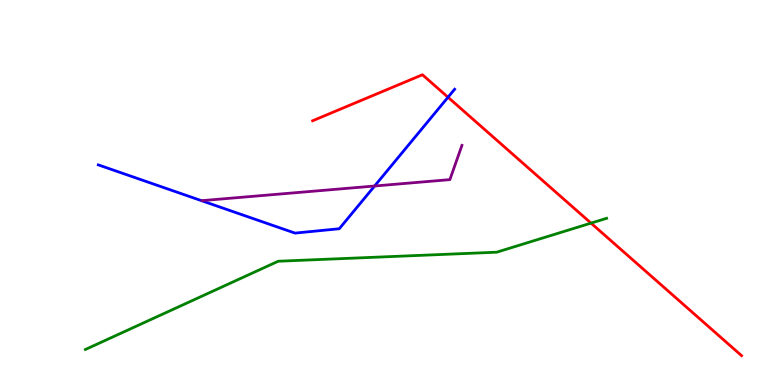[{'lines': ['blue', 'red'], 'intersections': [{'x': 5.78, 'y': 7.47}]}, {'lines': ['green', 'red'], 'intersections': [{'x': 7.63, 'y': 4.2}]}, {'lines': ['purple', 'red'], 'intersections': []}, {'lines': ['blue', 'green'], 'intersections': []}, {'lines': ['blue', 'purple'], 'intersections': [{'x': 4.83, 'y': 5.17}]}, {'lines': ['green', 'purple'], 'intersections': []}]